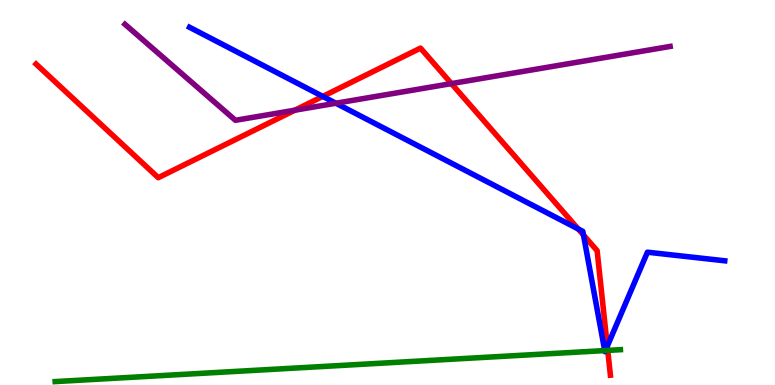[{'lines': ['blue', 'red'], 'intersections': [{'x': 4.16, 'y': 7.5}, {'x': 7.46, 'y': 4.05}, {'x': 7.53, 'y': 3.9}, {'x': 7.84, 'y': 1.01}]}, {'lines': ['green', 'red'], 'intersections': [{'x': 7.84, 'y': 0.898}]}, {'lines': ['purple', 'red'], 'intersections': [{'x': 3.8, 'y': 7.14}, {'x': 5.82, 'y': 7.83}]}, {'lines': ['blue', 'green'], 'intersections': [{'x': 7.8, 'y': 0.894}, {'x': 7.81, 'y': 0.895}]}, {'lines': ['blue', 'purple'], 'intersections': [{'x': 4.33, 'y': 7.32}]}, {'lines': ['green', 'purple'], 'intersections': []}]